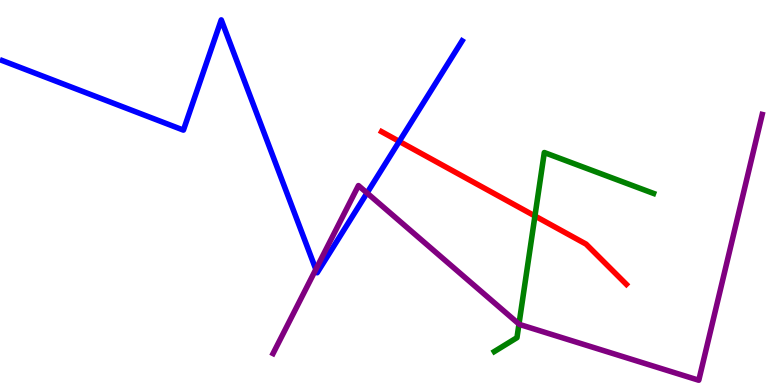[{'lines': ['blue', 'red'], 'intersections': [{'x': 5.15, 'y': 6.33}]}, {'lines': ['green', 'red'], 'intersections': [{'x': 6.9, 'y': 4.39}]}, {'lines': ['purple', 'red'], 'intersections': []}, {'lines': ['blue', 'green'], 'intersections': []}, {'lines': ['blue', 'purple'], 'intersections': [{'x': 4.08, 'y': 3.0}, {'x': 4.74, 'y': 4.99}]}, {'lines': ['green', 'purple'], 'intersections': [{'x': 6.7, 'y': 1.58}]}]